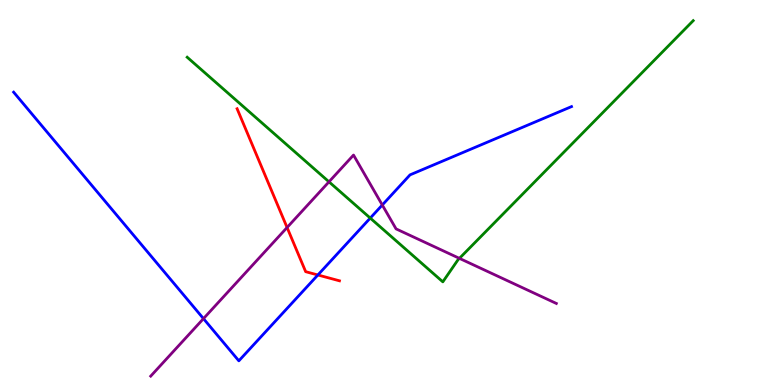[{'lines': ['blue', 'red'], 'intersections': [{'x': 4.1, 'y': 2.86}]}, {'lines': ['green', 'red'], 'intersections': []}, {'lines': ['purple', 'red'], 'intersections': [{'x': 3.7, 'y': 4.09}]}, {'lines': ['blue', 'green'], 'intersections': [{'x': 4.78, 'y': 4.34}]}, {'lines': ['blue', 'purple'], 'intersections': [{'x': 2.63, 'y': 1.72}, {'x': 4.93, 'y': 4.68}]}, {'lines': ['green', 'purple'], 'intersections': [{'x': 4.24, 'y': 5.28}, {'x': 5.93, 'y': 3.29}]}]